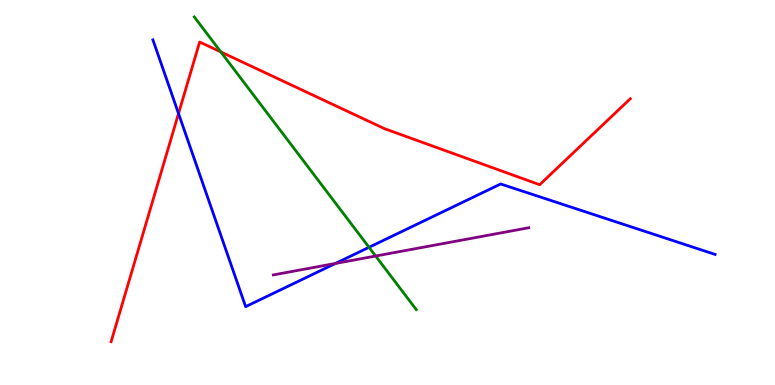[{'lines': ['blue', 'red'], 'intersections': [{'x': 2.3, 'y': 7.05}]}, {'lines': ['green', 'red'], 'intersections': [{'x': 2.85, 'y': 8.65}]}, {'lines': ['purple', 'red'], 'intersections': []}, {'lines': ['blue', 'green'], 'intersections': [{'x': 4.76, 'y': 3.58}]}, {'lines': ['blue', 'purple'], 'intersections': [{'x': 4.33, 'y': 3.16}]}, {'lines': ['green', 'purple'], 'intersections': [{'x': 4.85, 'y': 3.35}]}]